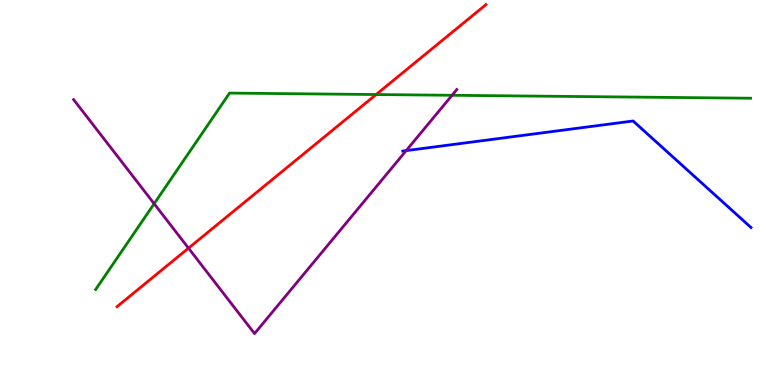[{'lines': ['blue', 'red'], 'intersections': []}, {'lines': ['green', 'red'], 'intersections': [{'x': 4.85, 'y': 7.54}]}, {'lines': ['purple', 'red'], 'intersections': [{'x': 2.43, 'y': 3.55}]}, {'lines': ['blue', 'green'], 'intersections': []}, {'lines': ['blue', 'purple'], 'intersections': [{'x': 5.24, 'y': 6.09}]}, {'lines': ['green', 'purple'], 'intersections': [{'x': 1.99, 'y': 4.71}, {'x': 5.83, 'y': 7.53}]}]